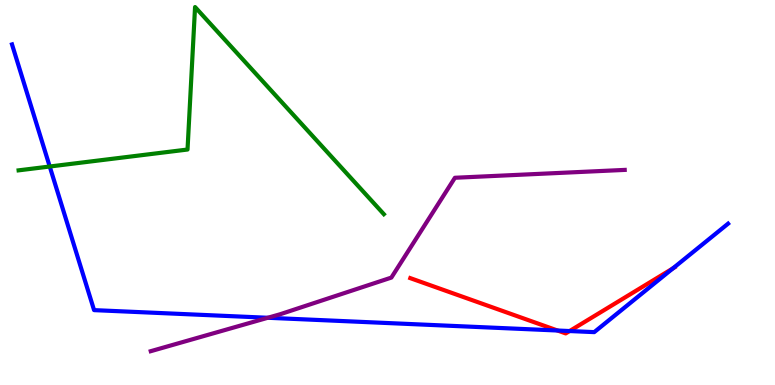[{'lines': ['blue', 'red'], 'intersections': [{'x': 7.19, 'y': 1.42}, {'x': 7.35, 'y': 1.4}, {'x': 8.68, 'y': 3.03}]}, {'lines': ['green', 'red'], 'intersections': []}, {'lines': ['purple', 'red'], 'intersections': []}, {'lines': ['blue', 'green'], 'intersections': [{'x': 0.642, 'y': 5.67}]}, {'lines': ['blue', 'purple'], 'intersections': [{'x': 3.46, 'y': 1.75}]}, {'lines': ['green', 'purple'], 'intersections': []}]